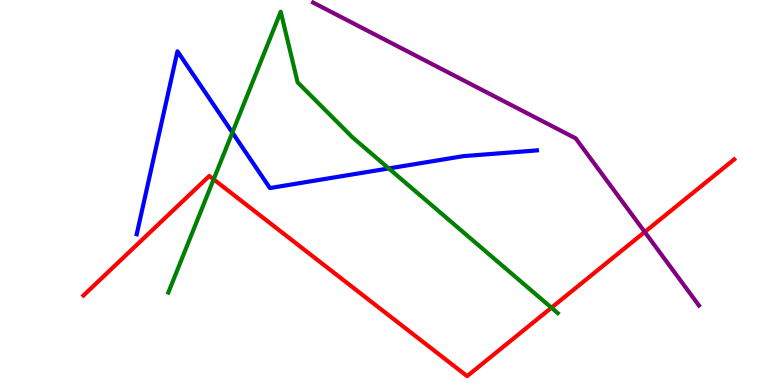[{'lines': ['blue', 'red'], 'intersections': []}, {'lines': ['green', 'red'], 'intersections': [{'x': 2.76, 'y': 5.34}, {'x': 7.12, 'y': 2.01}]}, {'lines': ['purple', 'red'], 'intersections': [{'x': 8.32, 'y': 3.97}]}, {'lines': ['blue', 'green'], 'intersections': [{'x': 3.0, 'y': 6.56}, {'x': 5.02, 'y': 5.62}]}, {'lines': ['blue', 'purple'], 'intersections': []}, {'lines': ['green', 'purple'], 'intersections': []}]